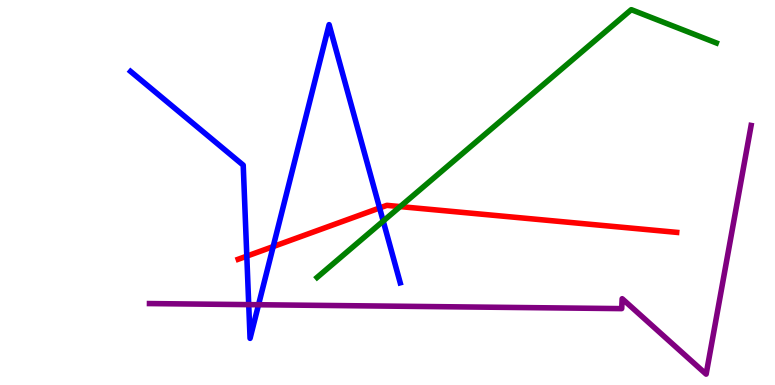[{'lines': ['blue', 'red'], 'intersections': [{'x': 3.18, 'y': 3.35}, {'x': 3.53, 'y': 3.6}, {'x': 4.9, 'y': 4.6}]}, {'lines': ['green', 'red'], 'intersections': [{'x': 5.16, 'y': 4.63}]}, {'lines': ['purple', 'red'], 'intersections': []}, {'lines': ['blue', 'green'], 'intersections': [{'x': 4.94, 'y': 4.26}]}, {'lines': ['blue', 'purple'], 'intersections': [{'x': 3.21, 'y': 2.09}, {'x': 3.34, 'y': 2.08}]}, {'lines': ['green', 'purple'], 'intersections': []}]